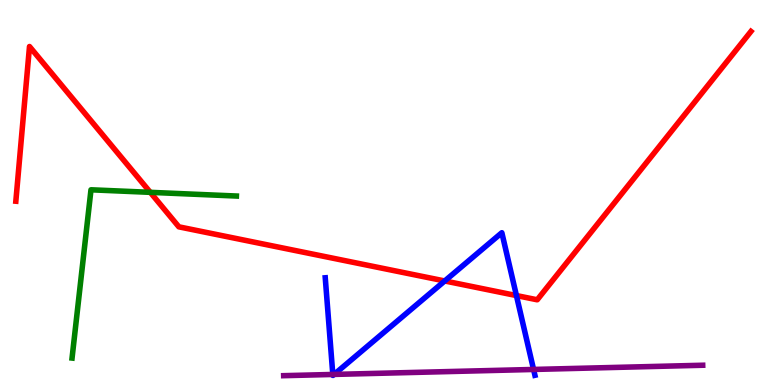[{'lines': ['blue', 'red'], 'intersections': [{'x': 5.74, 'y': 2.7}, {'x': 6.66, 'y': 2.32}]}, {'lines': ['green', 'red'], 'intersections': [{'x': 1.94, 'y': 5.0}]}, {'lines': ['purple', 'red'], 'intersections': []}, {'lines': ['blue', 'green'], 'intersections': []}, {'lines': ['blue', 'purple'], 'intersections': [{'x': 4.29, 'y': 0.274}, {'x': 4.31, 'y': 0.275}, {'x': 6.88, 'y': 0.404}]}, {'lines': ['green', 'purple'], 'intersections': []}]